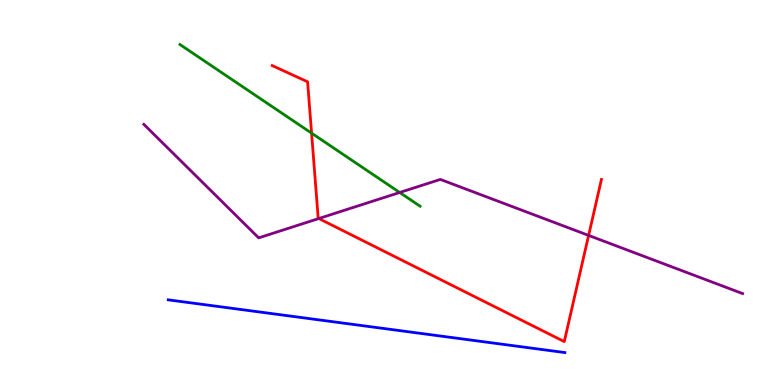[{'lines': ['blue', 'red'], 'intersections': []}, {'lines': ['green', 'red'], 'intersections': [{'x': 4.02, 'y': 6.54}]}, {'lines': ['purple', 'red'], 'intersections': [{'x': 4.11, 'y': 4.32}, {'x': 7.6, 'y': 3.89}]}, {'lines': ['blue', 'green'], 'intersections': []}, {'lines': ['blue', 'purple'], 'intersections': []}, {'lines': ['green', 'purple'], 'intersections': [{'x': 5.16, 'y': 5.0}]}]